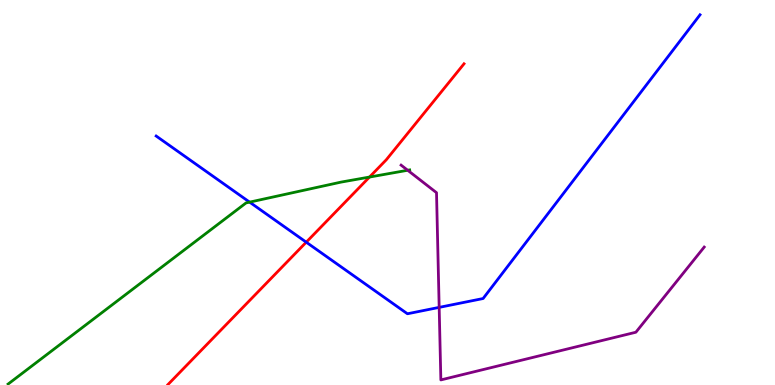[{'lines': ['blue', 'red'], 'intersections': [{'x': 3.95, 'y': 3.71}]}, {'lines': ['green', 'red'], 'intersections': [{'x': 4.77, 'y': 5.4}]}, {'lines': ['purple', 'red'], 'intersections': []}, {'lines': ['blue', 'green'], 'intersections': [{'x': 3.22, 'y': 4.75}]}, {'lines': ['blue', 'purple'], 'intersections': [{'x': 5.67, 'y': 2.02}]}, {'lines': ['green', 'purple'], 'intersections': [{'x': 5.26, 'y': 5.58}]}]